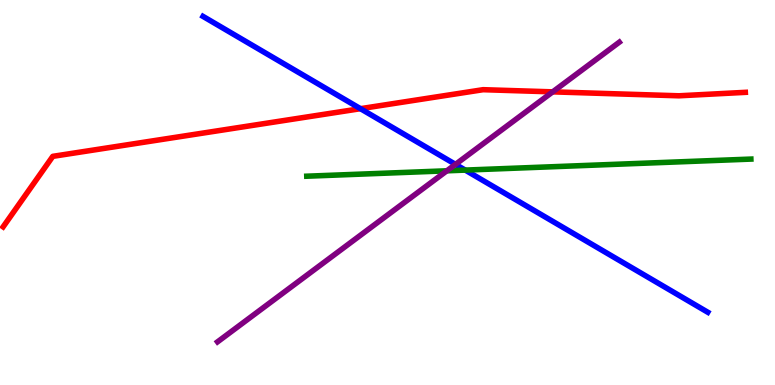[{'lines': ['blue', 'red'], 'intersections': [{'x': 4.65, 'y': 7.18}]}, {'lines': ['green', 'red'], 'intersections': []}, {'lines': ['purple', 'red'], 'intersections': [{'x': 7.13, 'y': 7.61}]}, {'lines': ['blue', 'green'], 'intersections': [{'x': 6.0, 'y': 5.58}]}, {'lines': ['blue', 'purple'], 'intersections': [{'x': 5.88, 'y': 5.73}]}, {'lines': ['green', 'purple'], 'intersections': [{'x': 5.77, 'y': 5.56}]}]